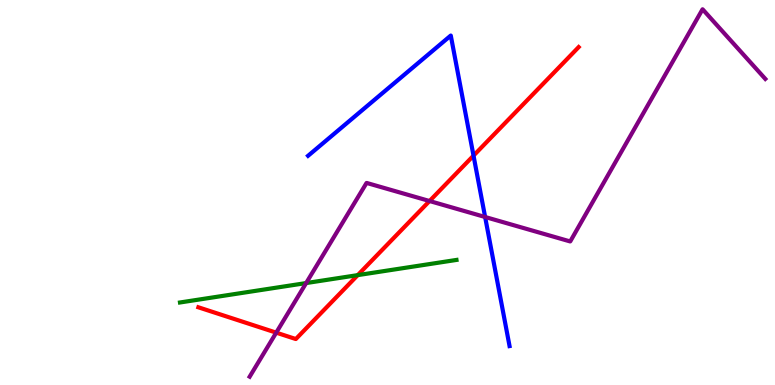[{'lines': ['blue', 'red'], 'intersections': [{'x': 6.11, 'y': 5.96}]}, {'lines': ['green', 'red'], 'intersections': [{'x': 4.62, 'y': 2.85}]}, {'lines': ['purple', 'red'], 'intersections': [{'x': 3.56, 'y': 1.36}, {'x': 5.54, 'y': 4.78}]}, {'lines': ['blue', 'green'], 'intersections': []}, {'lines': ['blue', 'purple'], 'intersections': [{'x': 6.26, 'y': 4.36}]}, {'lines': ['green', 'purple'], 'intersections': [{'x': 3.95, 'y': 2.65}]}]